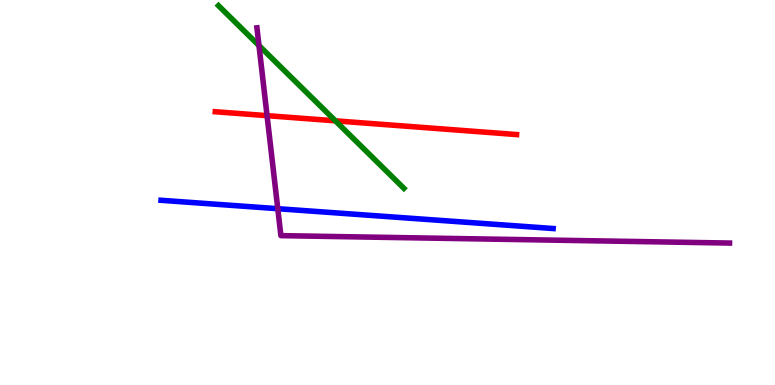[{'lines': ['blue', 'red'], 'intersections': []}, {'lines': ['green', 'red'], 'intersections': [{'x': 4.33, 'y': 6.86}]}, {'lines': ['purple', 'red'], 'intersections': [{'x': 3.45, 'y': 7.0}]}, {'lines': ['blue', 'green'], 'intersections': []}, {'lines': ['blue', 'purple'], 'intersections': [{'x': 3.58, 'y': 4.58}]}, {'lines': ['green', 'purple'], 'intersections': [{'x': 3.34, 'y': 8.82}]}]